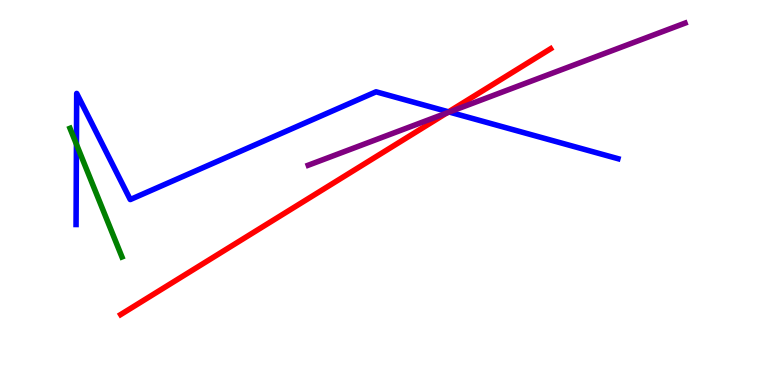[{'lines': ['blue', 'red'], 'intersections': [{'x': 5.79, 'y': 7.09}]}, {'lines': ['green', 'red'], 'intersections': []}, {'lines': ['purple', 'red'], 'intersections': [{'x': 5.76, 'y': 7.06}]}, {'lines': ['blue', 'green'], 'intersections': [{'x': 0.986, 'y': 6.25}]}, {'lines': ['blue', 'purple'], 'intersections': [{'x': 5.8, 'y': 7.09}]}, {'lines': ['green', 'purple'], 'intersections': []}]